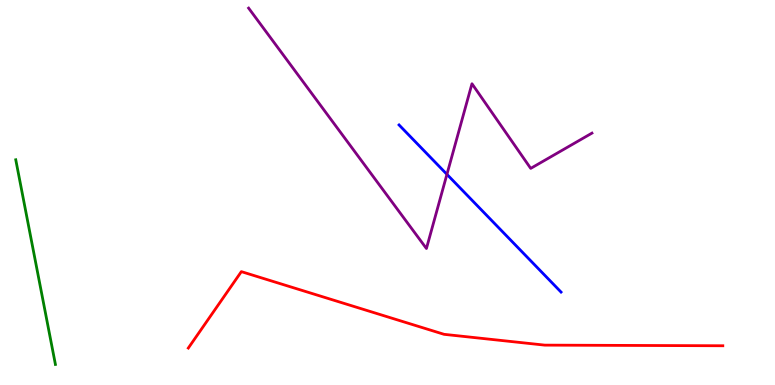[{'lines': ['blue', 'red'], 'intersections': []}, {'lines': ['green', 'red'], 'intersections': []}, {'lines': ['purple', 'red'], 'intersections': []}, {'lines': ['blue', 'green'], 'intersections': []}, {'lines': ['blue', 'purple'], 'intersections': [{'x': 5.77, 'y': 5.47}]}, {'lines': ['green', 'purple'], 'intersections': []}]